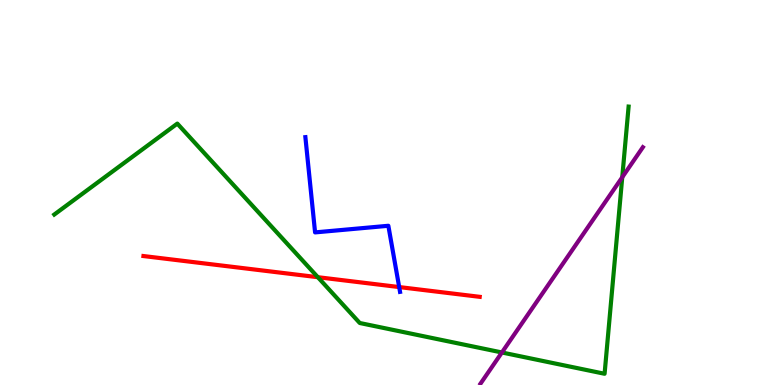[{'lines': ['blue', 'red'], 'intersections': [{'x': 5.15, 'y': 2.54}]}, {'lines': ['green', 'red'], 'intersections': [{'x': 4.1, 'y': 2.8}]}, {'lines': ['purple', 'red'], 'intersections': []}, {'lines': ['blue', 'green'], 'intersections': []}, {'lines': ['blue', 'purple'], 'intersections': []}, {'lines': ['green', 'purple'], 'intersections': [{'x': 6.48, 'y': 0.845}, {'x': 8.03, 'y': 5.4}]}]